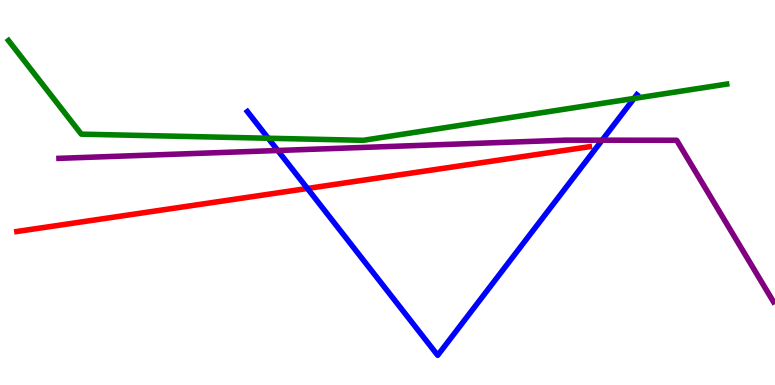[{'lines': ['blue', 'red'], 'intersections': [{'x': 3.97, 'y': 5.1}]}, {'lines': ['green', 'red'], 'intersections': []}, {'lines': ['purple', 'red'], 'intersections': []}, {'lines': ['blue', 'green'], 'intersections': [{'x': 3.46, 'y': 6.41}, {'x': 8.18, 'y': 7.44}]}, {'lines': ['blue', 'purple'], 'intersections': [{'x': 3.58, 'y': 6.09}, {'x': 7.77, 'y': 6.36}]}, {'lines': ['green', 'purple'], 'intersections': []}]